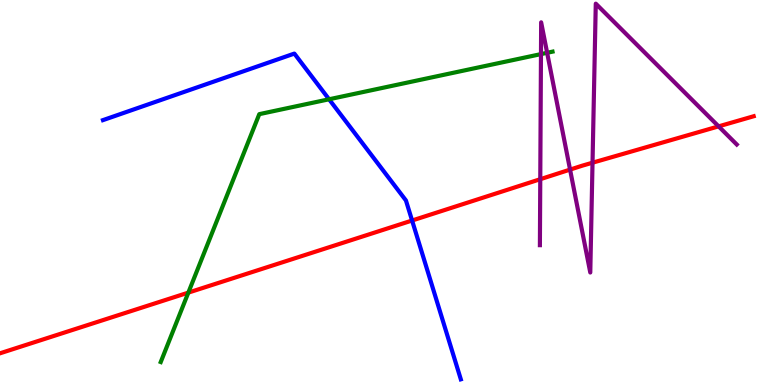[{'lines': ['blue', 'red'], 'intersections': [{'x': 5.32, 'y': 4.27}]}, {'lines': ['green', 'red'], 'intersections': [{'x': 2.43, 'y': 2.4}]}, {'lines': ['purple', 'red'], 'intersections': [{'x': 6.97, 'y': 5.35}, {'x': 7.36, 'y': 5.59}, {'x': 7.65, 'y': 5.77}, {'x': 9.27, 'y': 6.72}]}, {'lines': ['blue', 'green'], 'intersections': [{'x': 4.25, 'y': 7.42}]}, {'lines': ['blue', 'purple'], 'intersections': []}, {'lines': ['green', 'purple'], 'intersections': [{'x': 6.98, 'y': 8.59}, {'x': 7.06, 'y': 8.63}]}]